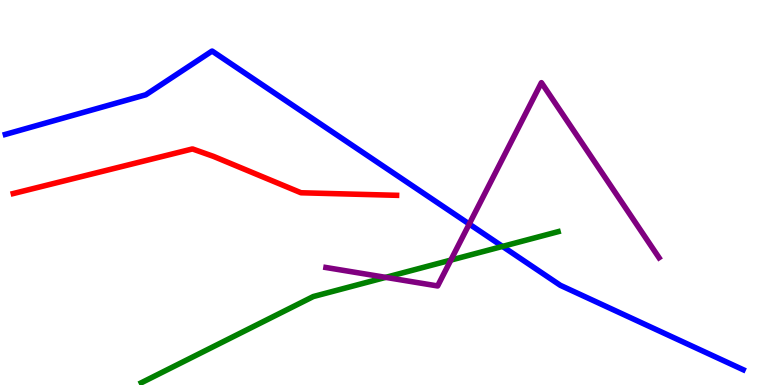[{'lines': ['blue', 'red'], 'intersections': []}, {'lines': ['green', 'red'], 'intersections': []}, {'lines': ['purple', 'red'], 'intersections': []}, {'lines': ['blue', 'green'], 'intersections': [{'x': 6.48, 'y': 3.6}]}, {'lines': ['blue', 'purple'], 'intersections': [{'x': 6.05, 'y': 4.18}]}, {'lines': ['green', 'purple'], 'intersections': [{'x': 4.98, 'y': 2.8}, {'x': 5.82, 'y': 3.24}]}]